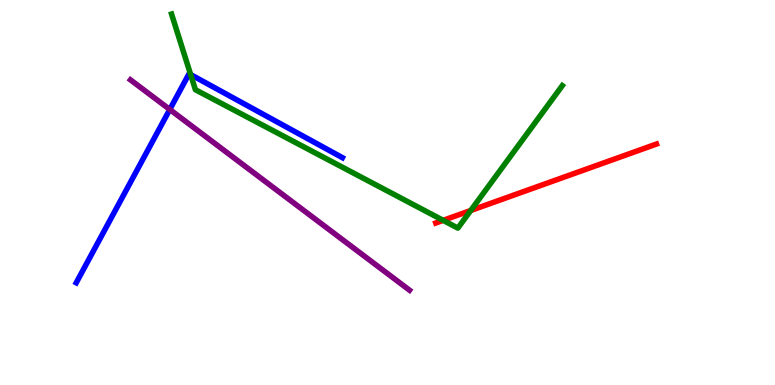[{'lines': ['blue', 'red'], 'intersections': []}, {'lines': ['green', 'red'], 'intersections': [{'x': 5.72, 'y': 4.28}, {'x': 6.07, 'y': 4.53}]}, {'lines': ['purple', 'red'], 'intersections': []}, {'lines': ['blue', 'green'], 'intersections': [{'x': 2.46, 'y': 8.06}]}, {'lines': ['blue', 'purple'], 'intersections': [{'x': 2.19, 'y': 7.16}]}, {'lines': ['green', 'purple'], 'intersections': []}]